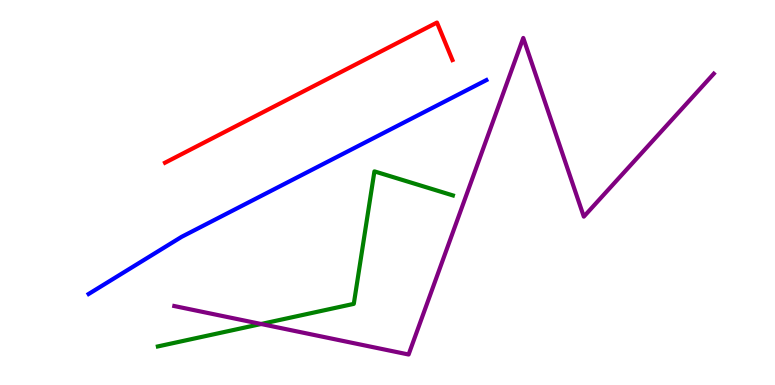[{'lines': ['blue', 'red'], 'intersections': []}, {'lines': ['green', 'red'], 'intersections': []}, {'lines': ['purple', 'red'], 'intersections': []}, {'lines': ['blue', 'green'], 'intersections': []}, {'lines': ['blue', 'purple'], 'intersections': []}, {'lines': ['green', 'purple'], 'intersections': [{'x': 3.37, 'y': 1.58}]}]